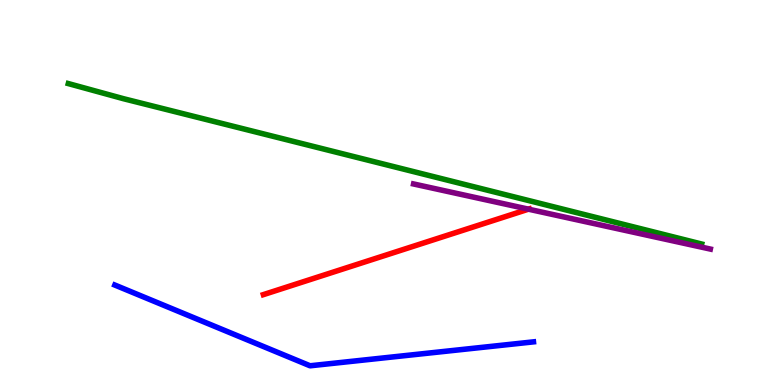[{'lines': ['blue', 'red'], 'intersections': []}, {'lines': ['green', 'red'], 'intersections': []}, {'lines': ['purple', 'red'], 'intersections': [{'x': 6.82, 'y': 4.57}]}, {'lines': ['blue', 'green'], 'intersections': []}, {'lines': ['blue', 'purple'], 'intersections': []}, {'lines': ['green', 'purple'], 'intersections': []}]